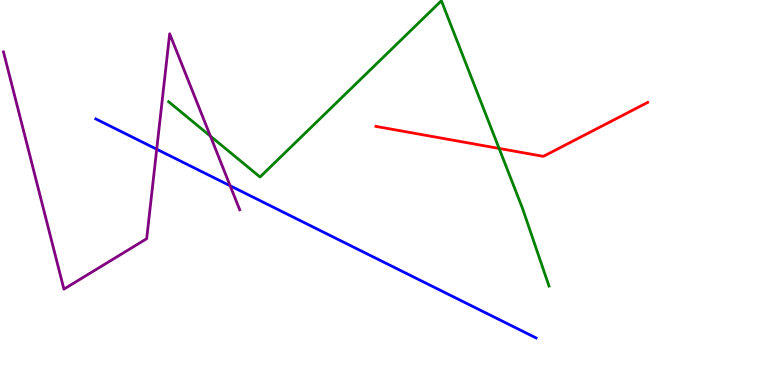[{'lines': ['blue', 'red'], 'intersections': []}, {'lines': ['green', 'red'], 'intersections': [{'x': 6.44, 'y': 6.14}]}, {'lines': ['purple', 'red'], 'intersections': []}, {'lines': ['blue', 'green'], 'intersections': []}, {'lines': ['blue', 'purple'], 'intersections': [{'x': 2.02, 'y': 6.12}, {'x': 2.97, 'y': 5.18}]}, {'lines': ['green', 'purple'], 'intersections': [{'x': 2.71, 'y': 6.46}]}]